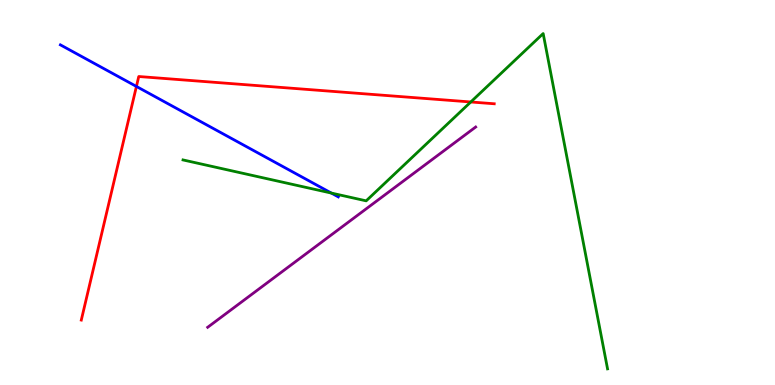[{'lines': ['blue', 'red'], 'intersections': [{'x': 1.76, 'y': 7.75}]}, {'lines': ['green', 'red'], 'intersections': [{'x': 6.07, 'y': 7.35}]}, {'lines': ['purple', 'red'], 'intersections': []}, {'lines': ['blue', 'green'], 'intersections': [{'x': 4.28, 'y': 4.99}]}, {'lines': ['blue', 'purple'], 'intersections': []}, {'lines': ['green', 'purple'], 'intersections': []}]